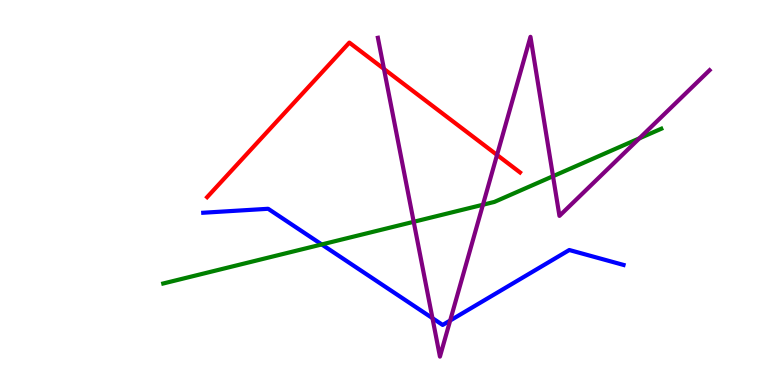[{'lines': ['blue', 'red'], 'intersections': []}, {'lines': ['green', 'red'], 'intersections': []}, {'lines': ['purple', 'red'], 'intersections': [{'x': 4.95, 'y': 8.21}, {'x': 6.41, 'y': 5.98}]}, {'lines': ['blue', 'green'], 'intersections': [{'x': 4.15, 'y': 3.65}]}, {'lines': ['blue', 'purple'], 'intersections': [{'x': 5.58, 'y': 1.74}, {'x': 5.81, 'y': 1.67}]}, {'lines': ['green', 'purple'], 'intersections': [{'x': 5.34, 'y': 4.24}, {'x': 6.23, 'y': 4.68}, {'x': 7.14, 'y': 5.42}, {'x': 8.25, 'y': 6.41}]}]